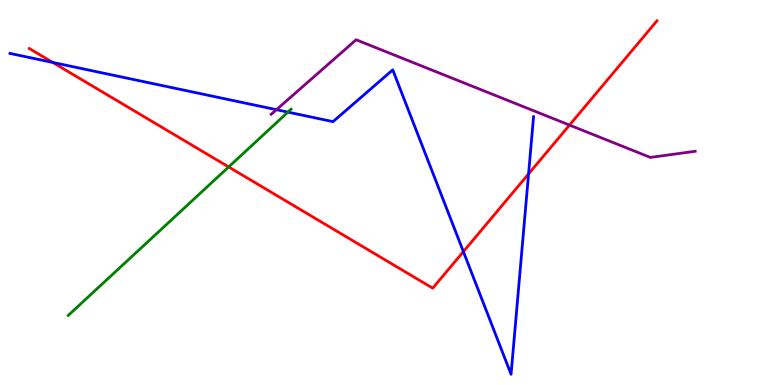[{'lines': ['blue', 'red'], 'intersections': [{'x': 0.681, 'y': 8.38}, {'x': 5.98, 'y': 3.46}, {'x': 6.82, 'y': 5.48}]}, {'lines': ['green', 'red'], 'intersections': [{'x': 2.95, 'y': 5.66}]}, {'lines': ['purple', 'red'], 'intersections': [{'x': 7.35, 'y': 6.75}]}, {'lines': ['blue', 'green'], 'intersections': [{'x': 3.71, 'y': 7.09}]}, {'lines': ['blue', 'purple'], 'intersections': [{'x': 3.57, 'y': 7.15}]}, {'lines': ['green', 'purple'], 'intersections': []}]